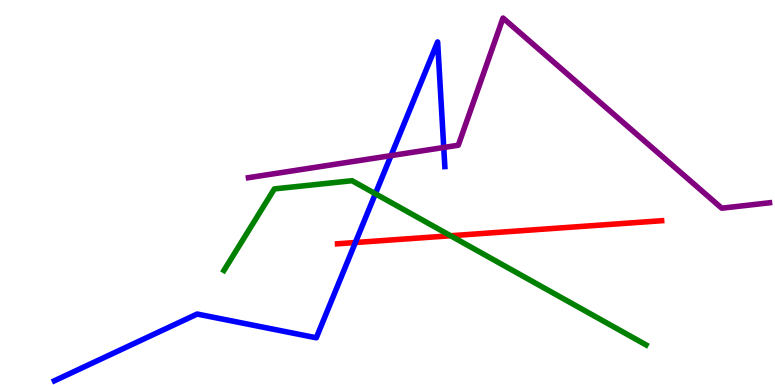[{'lines': ['blue', 'red'], 'intersections': [{'x': 4.59, 'y': 3.7}]}, {'lines': ['green', 'red'], 'intersections': [{'x': 5.81, 'y': 3.88}]}, {'lines': ['purple', 'red'], 'intersections': []}, {'lines': ['blue', 'green'], 'intersections': [{'x': 4.84, 'y': 4.97}]}, {'lines': ['blue', 'purple'], 'intersections': [{'x': 5.05, 'y': 5.96}, {'x': 5.73, 'y': 6.17}]}, {'lines': ['green', 'purple'], 'intersections': []}]